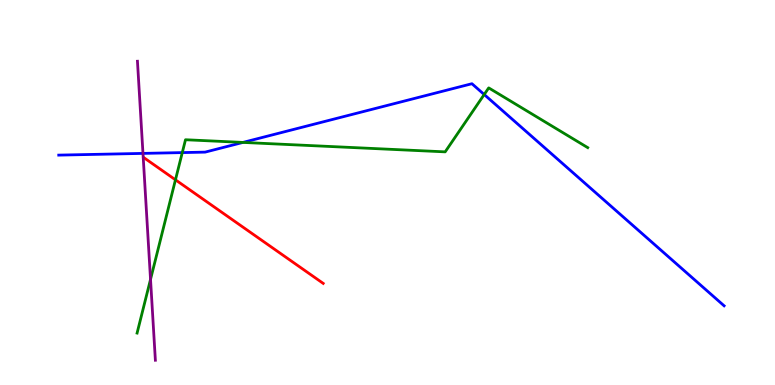[{'lines': ['blue', 'red'], 'intersections': []}, {'lines': ['green', 'red'], 'intersections': [{'x': 2.26, 'y': 5.33}]}, {'lines': ['purple', 'red'], 'intersections': []}, {'lines': ['blue', 'green'], 'intersections': [{'x': 2.35, 'y': 6.04}, {'x': 3.13, 'y': 6.3}, {'x': 6.25, 'y': 7.54}]}, {'lines': ['blue', 'purple'], 'intersections': [{'x': 1.84, 'y': 6.02}]}, {'lines': ['green', 'purple'], 'intersections': [{'x': 1.94, 'y': 2.74}]}]